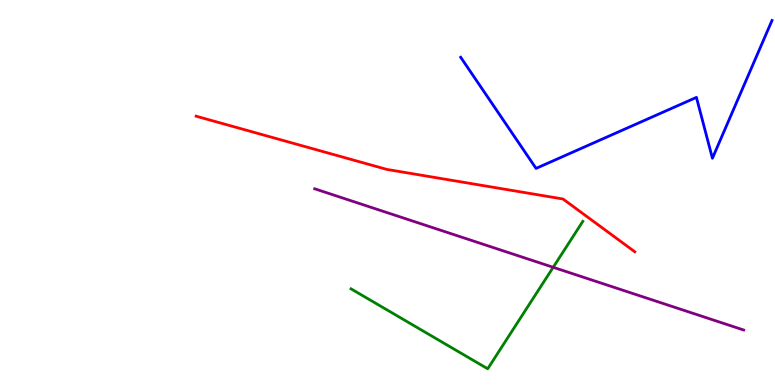[{'lines': ['blue', 'red'], 'intersections': []}, {'lines': ['green', 'red'], 'intersections': []}, {'lines': ['purple', 'red'], 'intersections': []}, {'lines': ['blue', 'green'], 'intersections': []}, {'lines': ['blue', 'purple'], 'intersections': []}, {'lines': ['green', 'purple'], 'intersections': [{'x': 7.14, 'y': 3.06}]}]